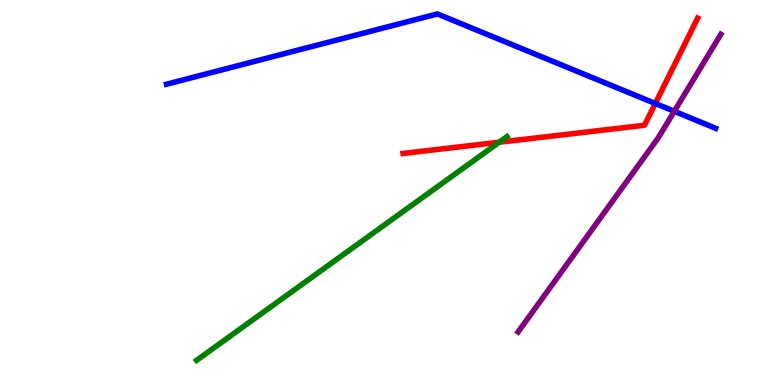[{'lines': ['blue', 'red'], 'intersections': [{'x': 8.46, 'y': 7.31}]}, {'lines': ['green', 'red'], 'intersections': [{'x': 6.44, 'y': 6.31}]}, {'lines': ['purple', 'red'], 'intersections': []}, {'lines': ['blue', 'green'], 'intersections': []}, {'lines': ['blue', 'purple'], 'intersections': [{'x': 8.7, 'y': 7.11}]}, {'lines': ['green', 'purple'], 'intersections': []}]